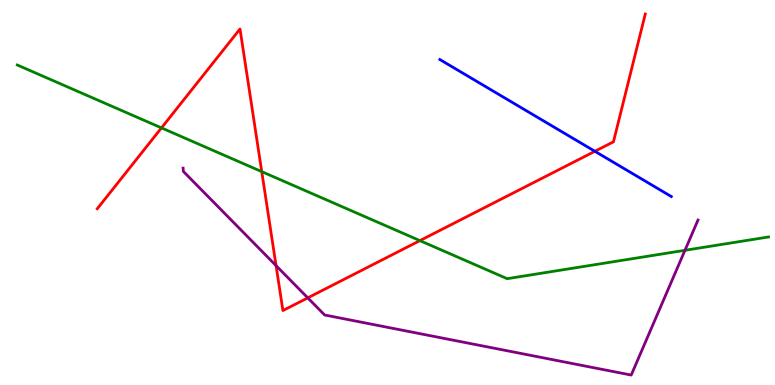[{'lines': ['blue', 'red'], 'intersections': [{'x': 7.68, 'y': 6.07}]}, {'lines': ['green', 'red'], 'intersections': [{'x': 2.08, 'y': 6.68}, {'x': 3.38, 'y': 5.54}, {'x': 5.42, 'y': 3.75}]}, {'lines': ['purple', 'red'], 'intersections': [{'x': 3.56, 'y': 3.1}, {'x': 3.97, 'y': 2.26}]}, {'lines': ['blue', 'green'], 'intersections': []}, {'lines': ['blue', 'purple'], 'intersections': []}, {'lines': ['green', 'purple'], 'intersections': [{'x': 8.84, 'y': 3.5}]}]